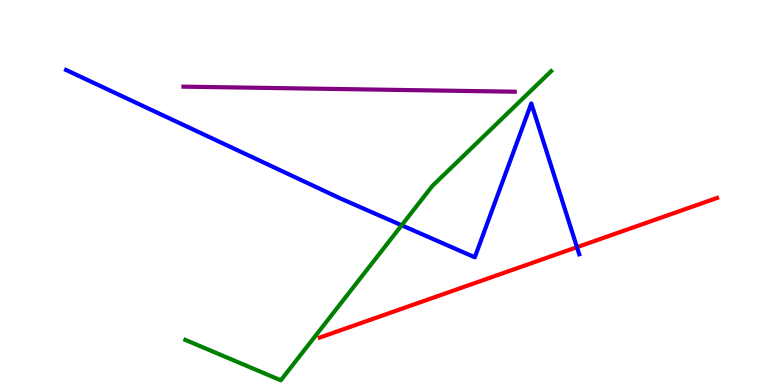[{'lines': ['blue', 'red'], 'intersections': [{'x': 7.44, 'y': 3.58}]}, {'lines': ['green', 'red'], 'intersections': []}, {'lines': ['purple', 'red'], 'intersections': []}, {'lines': ['blue', 'green'], 'intersections': [{'x': 5.18, 'y': 4.15}]}, {'lines': ['blue', 'purple'], 'intersections': []}, {'lines': ['green', 'purple'], 'intersections': []}]